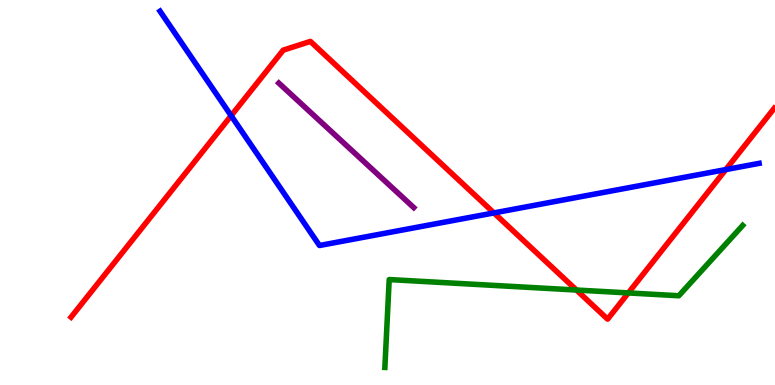[{'lines': ['blue', 'red'], 'intersections': [{'x': 2.98, 'y': 6.99}, {'x': 6.37, 'y': 4.47}, {'x': 9.37, 'y': 5.6}]}, {'lines': ['green', 'red'], 'intersections': [{'x': 7.44, 'y': 2.47}, {'x': 8.11, 'y': 2.39}]}, {'lines': ['purple', 'red'], 'intersections': []}, {'lines': ['blue', 'green'], 'intersections': []}, {'lines': ['blue', 'purple'], 'intersections': []}, {'lines': ['green', 'purple'], 'intersections': []}]